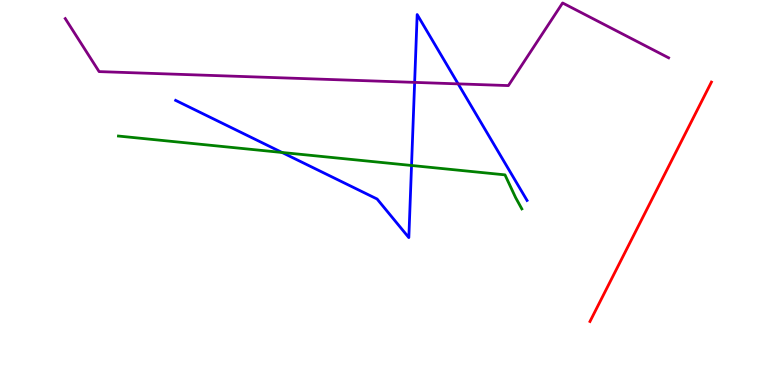[{'lines': ['blue', 'red'], 'intersections': []}, {'lines': ['green', 'red'], 'intersections': []}, {'lines': ['purple', 'red'], 'intersections': []}, {'lines': ['blue', 'green'], 'intersections': [{'x': 3.64, 'y': 6.04}, {'x': 5.31, 'y': 5.7}]}, {'lines': ['blue', 'purple'], 'intersections': [{'x': 5.35, 'y': 7.86}, {'x': 5.91, 'y': 7.82}]}, {'lines': ['green', 'purple'], 'intersections': []}]